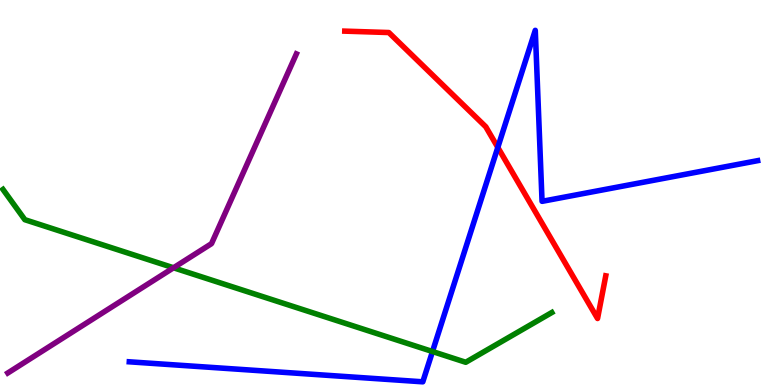[{'lines': ['blue', 'red'], 'intersections': [{'x': 6.42, 'y': 6.17}]}, {'lines': ['green', 'red'], 'intersections': []}, {'lines': ['purple', 'red'], 'intersections': []}, {'lines': ['blue', 'green'], 'intersections': [{'x': 5.58, 'y': 0.87}]}, {'lines': ['blue', 'purple'], 'intersections': []}, {'lines': ['green', 'purple'], 'intersections': [{'x': 2.24, 'y': 3.04}]}]